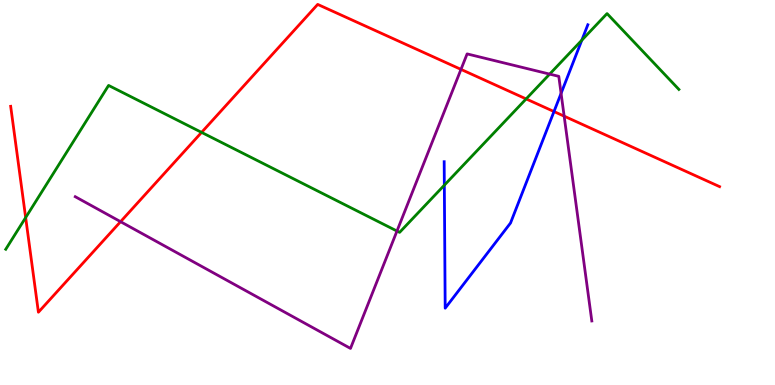[{'lines': ['blue', 'red'], 'intersections': [{'x': 7.15, 'y': 7.1}]}, {'lines': ['green', 'red'], 'intersections': [{'x': 0.331, 'y': 4.35}, {'x': 2.6, 'y': 6.56}, {'x': 6.79, 'y': 7.43}]}, {'lines': ['purple', 'red'], 'intersections': [{'x': 1.56, 'y': 4.24}, {'x': 5.95, 'y': 8.2}, {'x': 7.28, 'y': 6.98}]}, {'lines': ['blue', 'green'], 'intersections': [{'x': 5.73, 'y': 5.19}, {'x': 7.51, 'y': 8.96}]}, {'lines': ['blue', 'purple'], 'intersections': [{'x': 7.24, 'y': 7.57}]}, {'lines': ['green', 'purple'], 'intersections': [{'x': 5.12, 'y': 4.0}, {'x': 7.09, 'y': 8.08}]}]